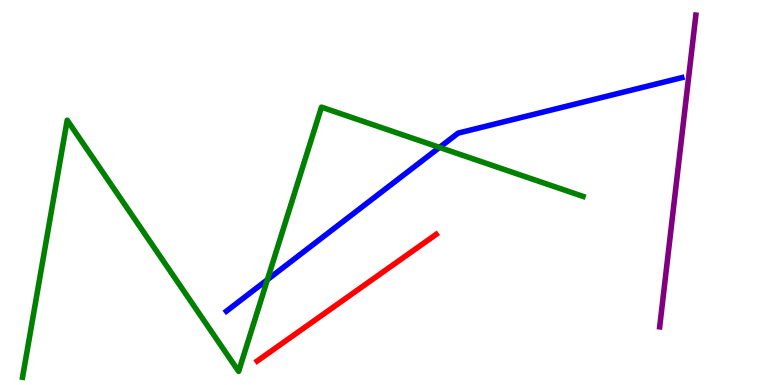[{'lines': ['blue', 'red'], 'intersections': []}, {'lines': ['green', 'red'], 'intersections': []}, {'lines': ['purple', 'red'], 'intersections': []}, {'lines': ['blue', 'green'], 'intersections': [{'x': 3.45, 'y': 2.73}, {'x': 5.67, 'y': 6.17}]}, {'lines': ['blue', 'purple'], 'intersections': []}, {'lines': ['green', 'purple'], 'intersections': []}]